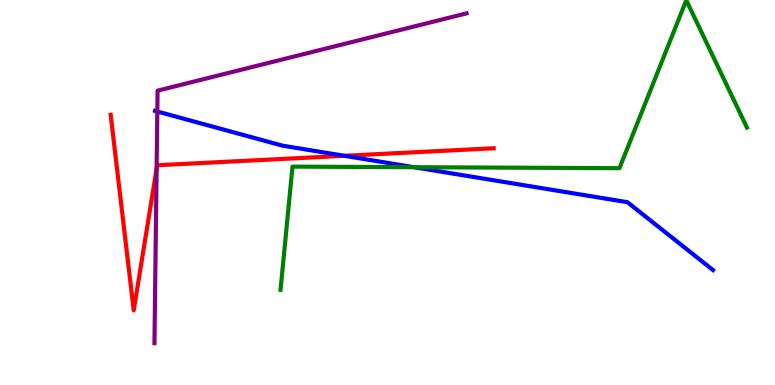[{'lines': ['blue', 'red'], 'intersections': [{'x': 4.44, 'y': 5.95}]}, {'lines': ['green', 'red'], 'intersections': []}, {'lines': ['purple', 'red'], 'intersections': [{'x': 2.02, 'y': 5.62}]}, {'lines': ['blue', 'green'], 'intersections': [{'x': 5.34, 'y': 5.66}]}, {'lines': ['blue', 'purple'], 'intersections': [{'x': 2.03, 'y': 7.1}]}, {'lines': ['green', 'purple'], 'intersections': []}]